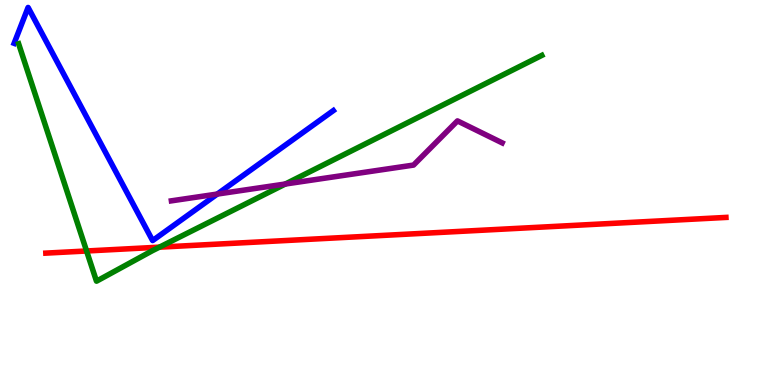[{'lines': ['blue', 'red'], 'intersections': []}, {'lines': ['green', 'red'], 'intersections': [{'x': 1.12, 'y': 3.48}, {'x': 2.06, 'y': 3.58}]}, {'lines': ['purple', 'red'], 'intersections': []}, {'lines': ['blue', 'green'], 'intersections': []}, {'lines': ['blue', 'purple'], 'intersections': [{'x': 2.8, 'y': 4.96}]}, {'lines': ['green', 'purple'], 'intersections': [{'x': 3.68, 'y': 5.22}]}]